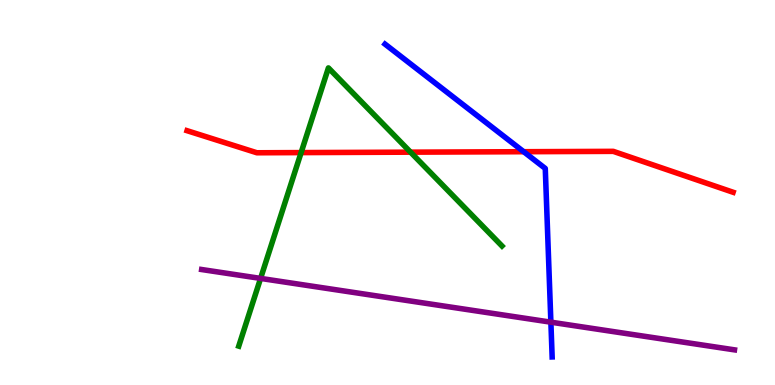[{'lines': ['blue', 'red'], 'intersections': [{'x': 6.76, 'y': 6.06}]}, {'lines': ['green', 'red'], 'intersections': [{'x': 3.89, 'y': 6.04}, {'x': 5.3, 'y': 6.05}]}, {'lines': ['purple', 'red'], 'intersections': []}, {'lines': ['blue', 'green'], 'intersections': []}, {'lines': ['blue', 'purple'], 'intersections': [{'x': 7.11, 'y': 1.63}]}, {'lines': ['green', 'purple'], 'intersections': [{'x': 3.36, 'y': 2.77}]}]